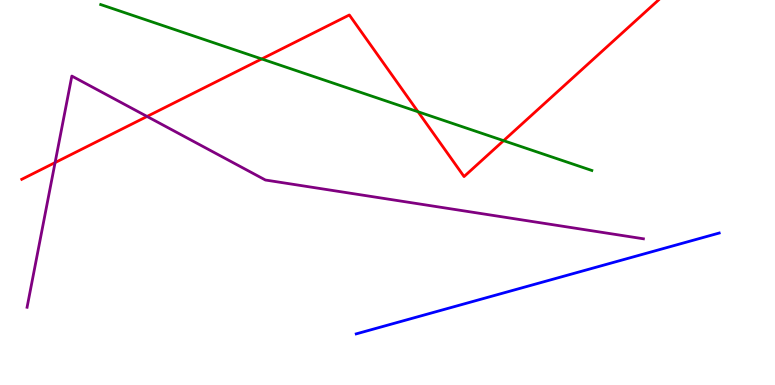[{'lines': ['blue', 'red'], 'intersections': []}, {'lines': ['green', 'red'], 'intersections': [{'x': 3.38, 'y': 8.47}, {'x': 5.39, 'y': 7.1}, {'x': 6.5, 'y': 6.35}]}, {'lines': ['purple', 'red'], 'intersections': [{'x': 0.711, 'y': 5.78}, {'x': 1.9, 'y': 6.98}]}, {'lines': ['blue', 'green'], 'intersections': []}, {'lines': ['blue', 'purple'], 'intersections': []}, {'lines': ['green', 'purple'], 'intersections': []}]